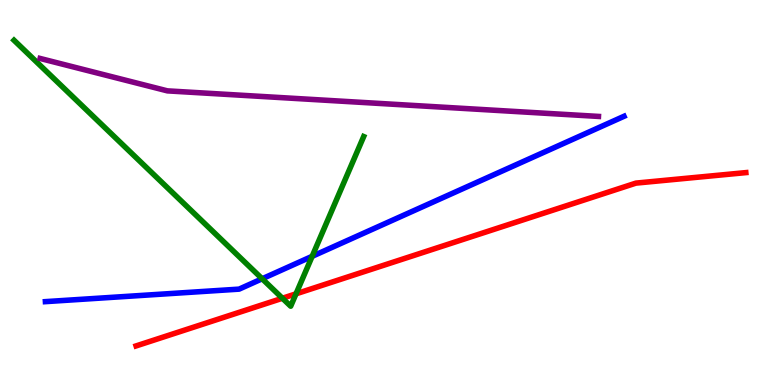[{'lines': ['blue', 'red'], 'intersections': []}, {'lines': ['green', 'red'], 'intersections': [{'x': 3.64, 'y': 2.25}, {'x': 3.82, 'y': 2.37}]}, {'lines': ['purple', 'red'], 'intersections': []}, {'lines': ['blue', 'green'], 'intersections': [{'x': 3.38, 'y': 2.76}, {'x': 4.03, 'y': 3.34}]}, {'lines': ['blue', 'purple'], 'intersections': []}, {'lines': ['green', 'purple'], 'intersections': []}]